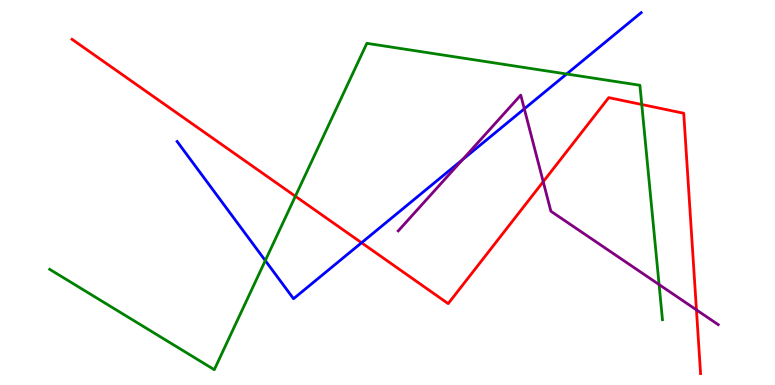[{'lines': ['blue', 'red'], 'intersections': [{'x': 4.67, 'y': 3.69}]}, {'lines': ['green', 'red'], 'intersections': [{'x': 3.81, 'y': 4.9}, {'x': 8.28, 'y': 7.29}]}, {'lines': ['purple', 'red'], 'intersections': [{'x': 7.01, 'y': 5.28}, {'x': 8.99, 'y': 1.95}]}, {'lines': ['blue', 'green'], 'intersections': [{'x': 3.42, 'y': 3.23}, {'x': 7.31, 'y': 8.08}]}, {'lines': ['blue', 'purple'], 'intersections': [{'x': 5.97, 'y': 5.85}, {'x': 6.77, 'y': 7.17}]}, {'lines': ['green', 'purple'], 'intersections': [{'x': 8.5, 'y': 2.61}]}]